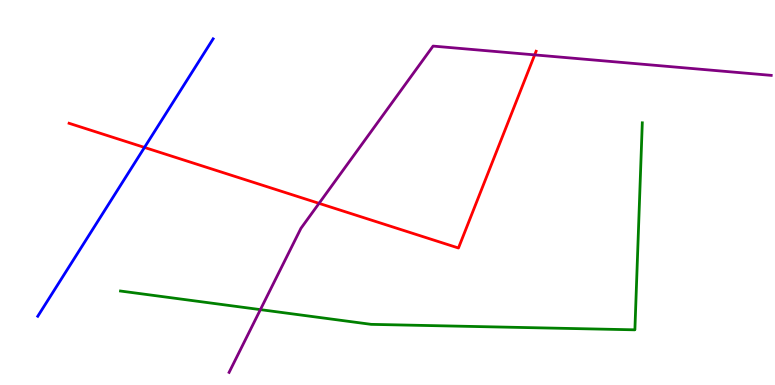[{'lines': ['blue', 'red'], 'intersections': [{'x': 1.86, 'y': 6.17}]}, {'lines': ['green', 'red'], 'intersections': []}, {'lines': ['purple', 'red'], 'intersections': [{'x': 4.12, 'y': 4.72}, {'x': 6.9, 'y': 8.57}]}, {'lines': ['blue', 'green'], 'intersections': []}, {'lines': ['blue', 'purple'], 'intersections': []}, {'lines': ['green', 'purple'], 'intersections': [{'x': 3.36, 'y': 1.96}]}]